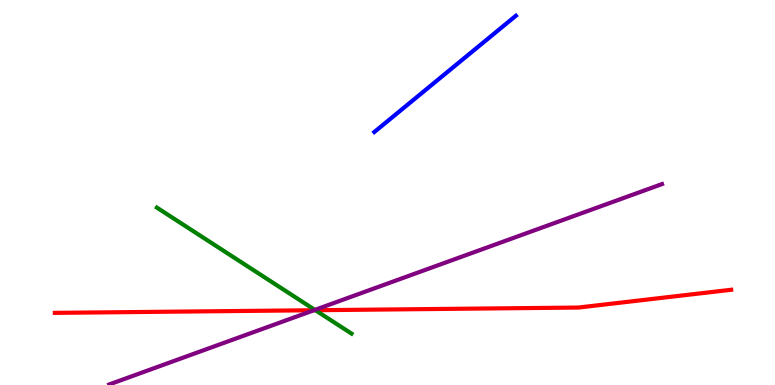[{'lines': ['blue', 'red'], 'intersections': []}, {'lines': ['green', 'red'], 'intersections': [{'x': 4.07, 'y': 1.94}]}, {'lines': ['purple', 'red'], 'intersections': [{'x': 4.05, 'y': 1.94}]}, {'lines': ['blue', 'green'], 'intersections': []}, {'lines': ['blue', 'purple'], 'intersections': []}, {'lines': ['green', 'purple'], 'intersections': [{'x': 4.06, 'y': 1.95}]}]